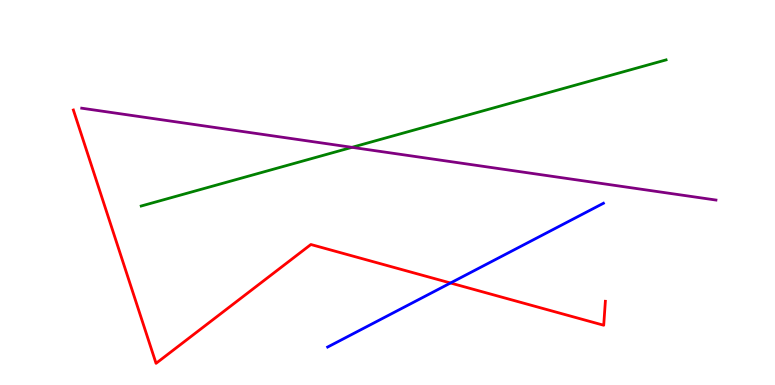[{'lines': ['blue', 'red'], 'intersections': [{'x': 5.81, 'y': 2.65}]}, {'lines': ['green', 'red'], 'intersections': []}, {'lines': ['purple', 'red'], 'intersections': []}, {'lines': ['blue', 'green'], 'intersections': []}, {'lines': ['blue', 'purple'], 'intersections': []}, {'lines': ['green', 'purple'], 'intersections': [{'x': 4.54, 'y': 6.17}]}]